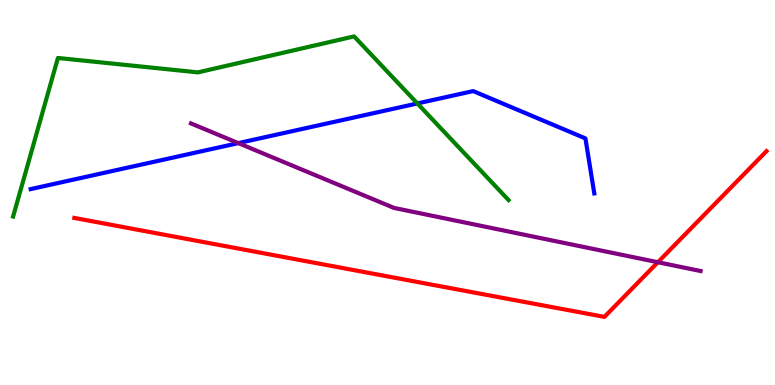[{'lines': ['blue', 'red'], 'intersections': []}, {'lines': ['green', 'red'], 'intersections': []}, {'lines': ['purple', 'red'], 'intersections': [{'x': 8.49, 'y': 3.19}]}, {'lines': ['blue', 'green'], 'intersections': [{'x': 5.39, 'y': 7.31}]}, {'lines': ['blue', 'purple'], 'intersections': [{'x': 3.07, 'y': 6.28}]}, {'lines': ['green', 'purple'], 'intersections': []}]